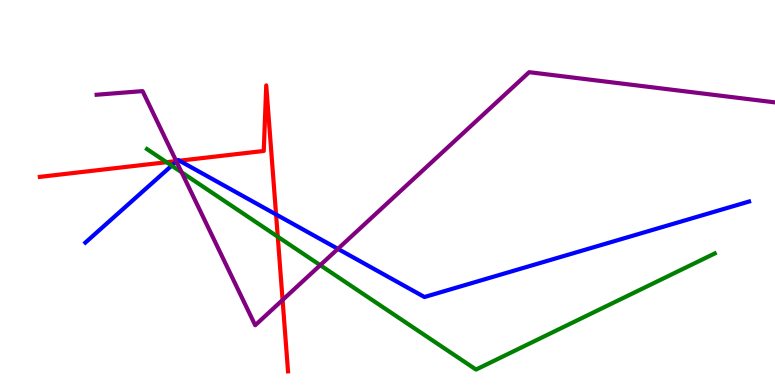[{'lines': ['blue', 'red'], 'intersections': [{'x': 2.28, 'y': 5.82}, {'x': 2.32, 'y': 5.83}, {'x': 3.56, 'y': 4.43}]}, {'lines': ['green', 'red'], 'intersections': [{'x': 2.15, 'y': 5.79}, {'x': 3.58, 'y': 3.85}]}, {'lines': ['purple', 'red'], 'intersections': [{'x': 2.27, 'y': 5.82}, {'x': 3.65, 'y': 2.21}]}, {'lines': ['blue', 'green'], 'intersections': [{'x': 2.22, 'y': 5.7}]}, {'lines': ['blue', 'purple'], 'intersections': [{'x': 2.28, 'y': 5.81}, {'x': 4.36, 'y': 3.54}]}, {'lines': ['green', 'purple'], 'intersections': [{'x': 2.34, 'y': 5.52}, {'x': 4.13, 'y': 3.11}]}]